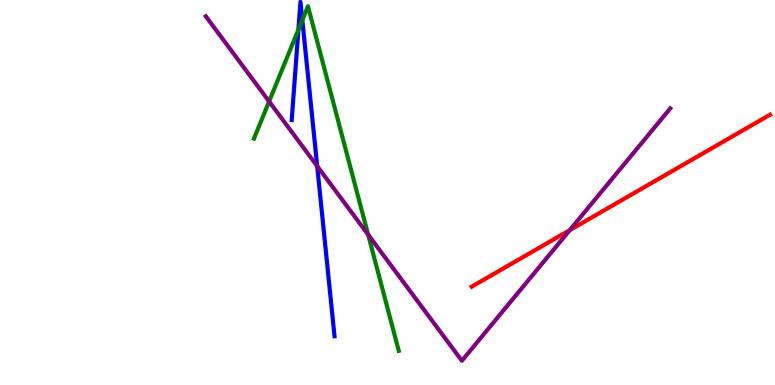[{'lines': ['blue', 'red'], 'intersections': []}, {'lines': ['green', 'red'], 'intersections': []}, {'lines': ['purple', 'red'], 'intersections': [{'x': 7.35, 'y': 4.02}]}, {'lines': ['blue', 'green'], 'intersections': [{'x': 3.85, 'y': 9.23}, {'x': 3.9, 'y': 9.48}]}, {'lines': ['blue', 'purple'], 'intersections': [{'x': 4.09, 'y': 5.68}]}, {'lines': ['green', 'purple'], 'intersections': [{'x': 3.47, 'y': 7.36}, {'x': 4.75, 'y': 3.9}]}]